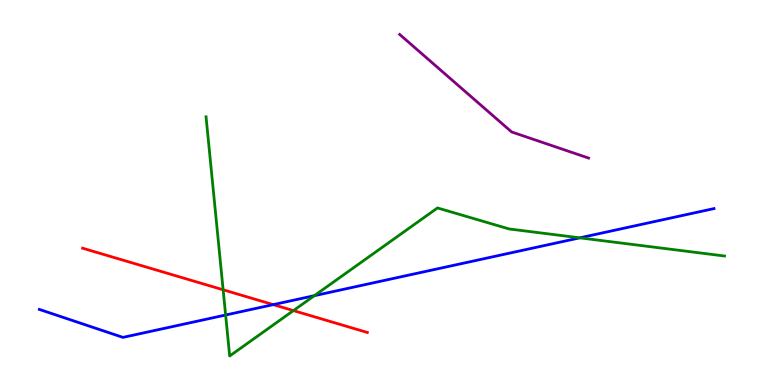[{'lines': ['blue', 'red'], 'intersections': [{'x': 3.53, 'y': 2.09}]}, {'lines': ['green', 'red'], 'intersections': [{'x': 2.88, 'y': 2.47}, {'x': 3.79, 'y': 1.93}]}, {'lines': ['purple', 'red'], 'intersections': []}, {'lines': ['blue', 'green'], 'intersections': [{'x': 2.91, 'y': 1.82}, {'x': 4.06, 'y': 2.32}, {'x': 7.48, 'y': 3.82}]}, {'lines': ['blue', 'purple'], 'intersections': []}, {'lines': ['green', 'purple'], 'intersections': []}]